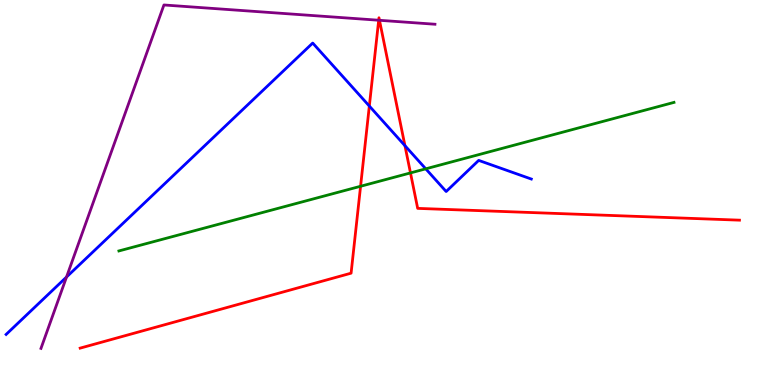[{'lines': ['blue', 'red'], 'intersections': [{'x': 4.77, 'y': 7.25}, {'x': 5.23, 'y': 6.22}]}, {'lines': ['green', 'red'], 'intersections': [{'x': 4.65, 'y': 5.16}, {'x': 5.3, 'y': 5.51}]}, {'lines': ['purple', 'red'], 'intersections': [{'x': 4.89, 'y': 9.47}, {'x': 4.9, 'y': 9.47}]}, {'lines': ['blue', 'green'], 'intersections': [{'x': 5.49, 'y': 5.61}]}, {'lines': ['blue', 'purple'], 'intersections': [{'x': 0.858, 'y': 2.8}]}, {'lines': ['green', 'purple'], 'intersections': []}]